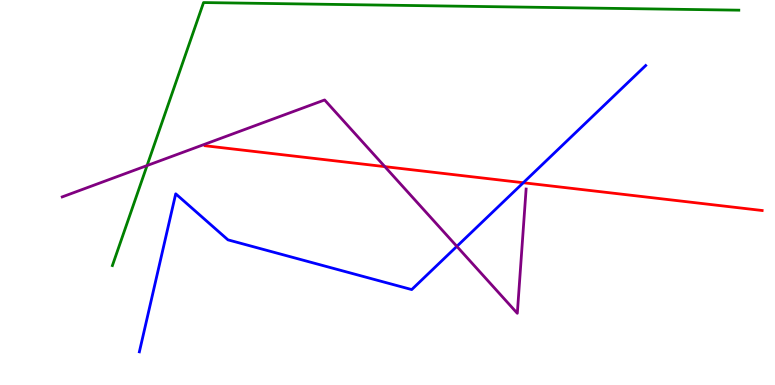[{'lines': ['blue', 'red'], 'intersections': [{'x': 6.75, 'y': 5.25}]}, {'lines': ['green', 'red'], 'intersections': []}, {'lines': ['purple', 'red'], 'intersections': [{'x': 4.97, 'y': 5.67}]}, {'lines': ['blue', 'green'], 'intersections': []}, {'lines': ['blue', 'purple'], 'intersections': [{'x': 5.89, 'y': 3.6}]}, {'lines': ['green', 'purple'], 'intersections': [{'x': 1.9, 'y': 5.7}]}]